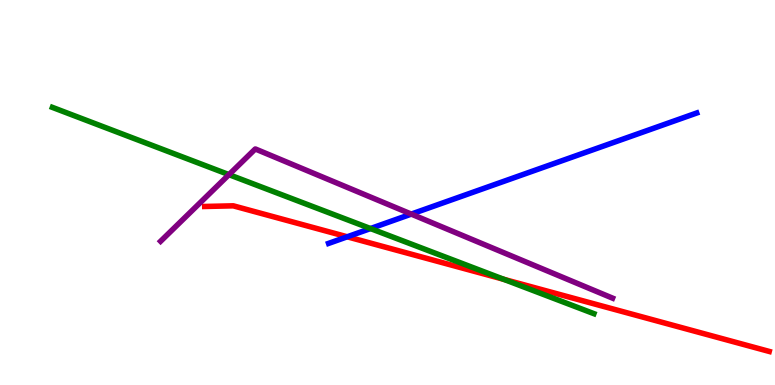[{'lines': ['blue', 'red'], 'intersections': [{'x': 4.48, 'y': 3.85}]}, {'lines': ['green', 'red'], 'intersections': [{'x': 6.5, 'y': 2.75}]}, {'lines': ['purple', 'red'], 'intersections': []}, {'lines': ['blue', 'green'], 'intersections': [{'x': 4.78, 'y': 4.06}]}, {'lines': ['blue', 'purple'], 'intersections': [{'x': 5.31, 'y': 4.44}]}, {'lines': ['green', 'purple'], 'intersections': [{'x': 2.95, 'y': 5.46}]}]